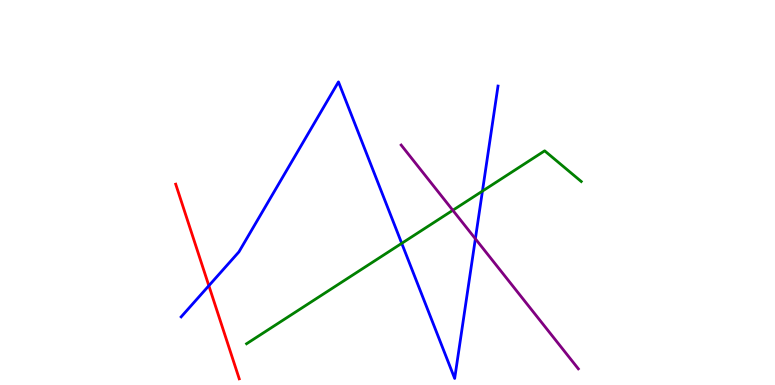[{'lines': ['blue', 'red'], 'intersections': [{'x': 2.69, 'y': 2.58}]}, {'lines': ['green', 'red'], 'intersections': []}, {'lines': ['purple', 'red'], 'intersections': []}, {'lines': ['blue', 'green'], 'intersections': [{'x': 5.18, 'y': 3.68}, {'x': 6.23, 'y': 5.04}]}, {'lines': ['blue', 'purple'], 'intersections': [{'x': 6.13, 'y': 3.8}]}, {'lines': ['green', 'purple'], 'intersections': [{'x': 5.84, 'y': 4.54}]}]